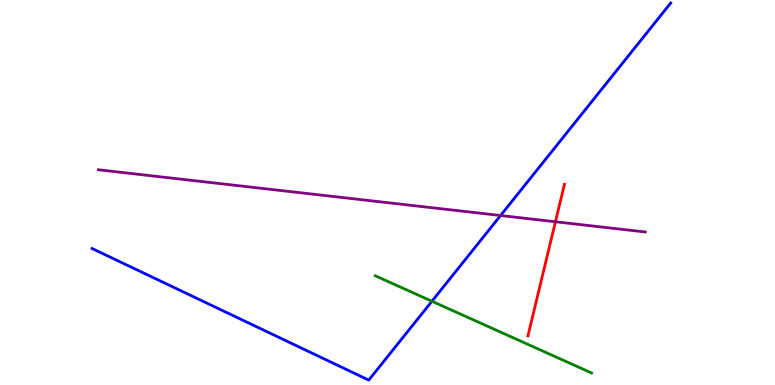[{'lines': ['blue', 'red'], 'intersections': []}, {'lines': ['green', 'red'], 'intersections': []}, {'lines': ['purple', 'red'], 'intersections': [{'x': 7.17, 'y': 4.24}]}, {'lines': ['blue', 'green'], 'intersections': [{'x': 5.57, 'y': 2.18}]}, {'lines': ['blue', 'purple'], 'intersections': [{'x': 6.46, 'y': 4.4}]}, {'lines': ['green', 'purple'], 'intersections': []}]